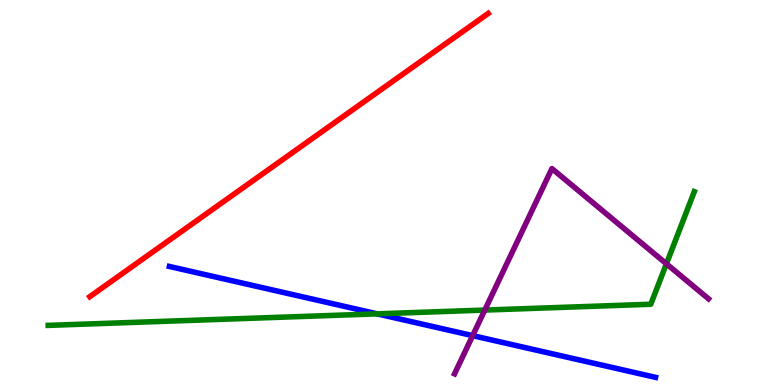[{'lines': ['blue', 'red'], 'intersections': []}, {'lines': ['green', 'red'], 'intersections': []}, {'lines': ['purple', 'red'], 'intersections': []}, {'lines': ['blue', 'green'], 'intersections': [{'x': 4.87, 'y': 1.85}]}, {'lines': ['blue', 'purple'], 'intersections': [{'x': 6.1, 'y': 1.28}]}, {'lines': ['green', 'purple'], 'intersections': [{'x': 6.26, 'y': 1.95}, {'x': 8.6, 'y': 3.15}]}]